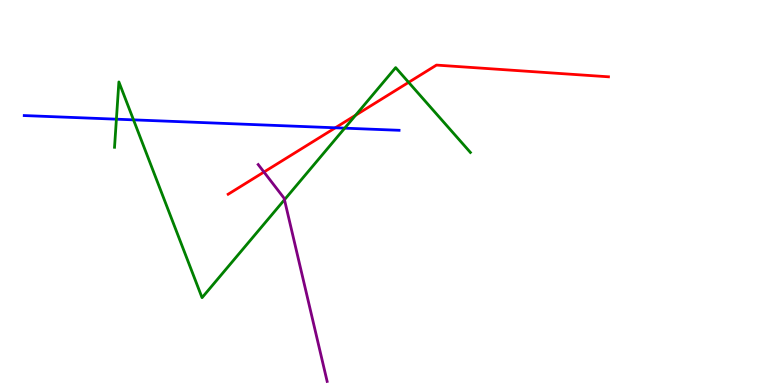[{'lines': ['blue', 'red'], 'intersections': [{'x': 4.33, 'y': 6.68}]}, {'lines': ['green', 'red'], 'intersections': [{'x': 4.59, 'y': 7.01}, {'x': 5.27, 'y': 7.86}]}, {'lines': ['purple', 'red'], 'intersections': [{'x': 3.41, 'y': 5.53}]}, {'lines': ['blue', 'green'], 'intersections': [{'x': 1.5, 'y': 6.9}, {'x': 1.72, 'y': 6.89}, {'x': 4.45, 'y': 6.67}]}, {'lines': ['blue', 'purple'], 'intersections': []}, {'lines': ['green', 'purple'], 'intersections': [{'x': 3.67, 'y': 4.81}]}]